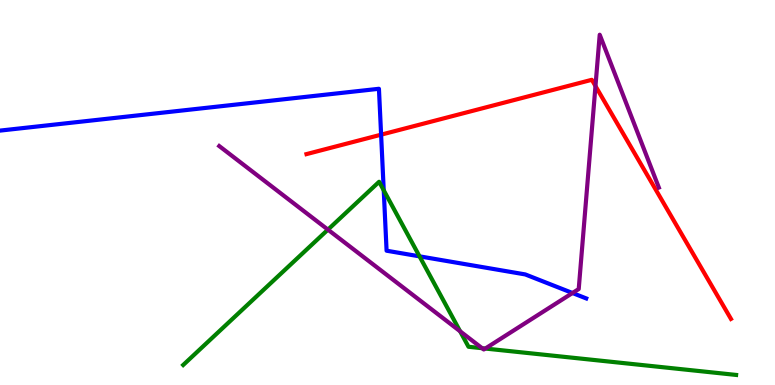[{'lines': ['blue', 'red'], 'intersections': [{'x': 4.92, 'y': 6.5}]}, {'lines': ['green', 'red'], 'intersections': []}, {'lines': ['purple', 'red'], 'intersections': [{'x': 7.68, 'y': 7.76}]}, {'lines': ['blue', 'green'], 'intersections': [{'x': 4.95, 'y': 5.06}, {'x': 5.41, 'y': 3.34}]}, {'lines': ['blue', 'purple'], 'intersections': [{'x': 7.39, 'y': 2.39}]}, {'lines': ['green', 'purple'], 'intersections': [{'x': 4.23, 'y': 4.04}, {'x': 5.94, 'y': 1.4}, {'x': 6.22, 'y': 0.956}, {'x': 6.26, 'y': 0.947}]}]